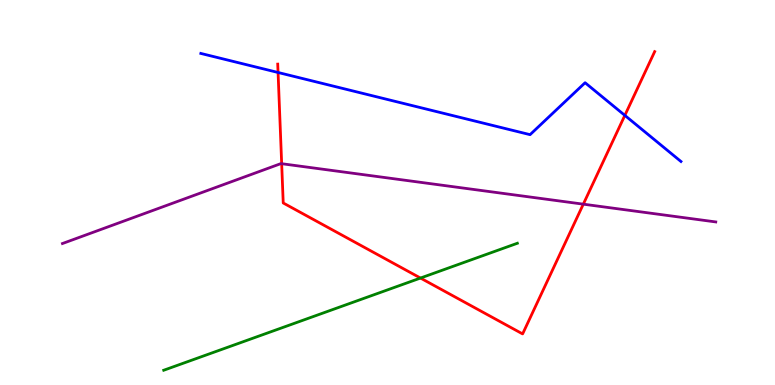[{'lines': ['blue', 'red'], 'intersections': [{'x': 3.59, 'y': 8.12}, {'x': 8.06, 'y': 7.0}]}, {'lines': ['green', 'red'], 'intersections': [{'x': 5.43, 'y': 2.78}]}, {'lines': ['purple', 'red'], 'intersections': [{'x': 3.63, 'y': 5.75}, {'x': 7.53, 'y': 4.7}]}, {'lines': ['blue', 'green'], 'intersections': []}, {'lines': ['blue', 'purple'], 'intersections': []}, {'lines': ['green', 'purple'], 'intersections': []}]